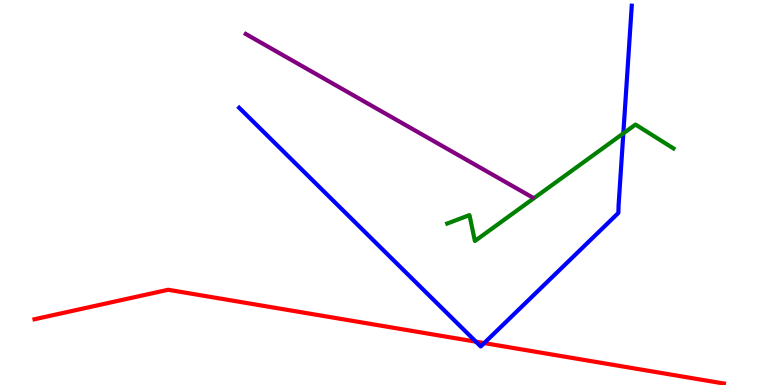[{'lines': ['blue', 'red'], 'intersections': [{'x': 6.14, 'y': 1.13}, {'x': 6.25, 'y': 1.09}]}, {'lines': ['green', 'red'], 'intersections': []}, {'lines': ['purple', 'red'], 'intersections': []}, {'lines': ['blue', 'green'], 'intersections': [{'x': 8.04, 'y': 6.54}]}, {'lines': ['blue', 'purple'], 'intersections': []}, {'lines': ['green', 'purple'], 'intersections': []}]